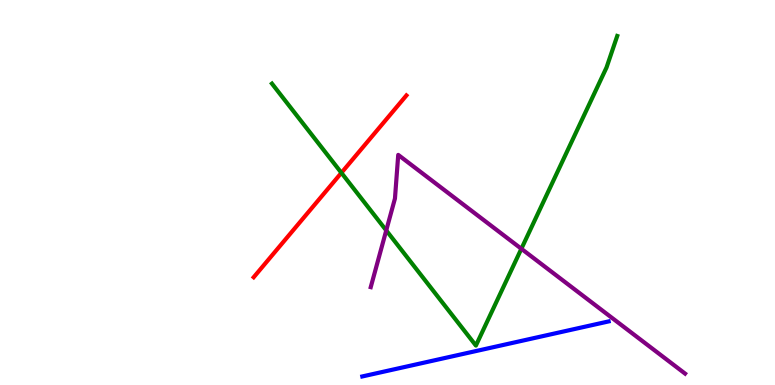[{'lines': ['blue', 'red'], 'intersections': []}, {'lines': ['green', 'red'], 'intersections': [{'x': 4.41, 'y': 5.51}]}, {'lines': ['purple', 'red'], 'intersections': []}, {'lines': ['blue', 'green'], 'intersections': []}, {'lines': ['blue', 'purple'], 'intersections': []}, {'lines': ['green', 'purple'], 'intersections': [{'x': 4.98, 'y': 4.02}, {'x': 6.73, 'y': 3.54}]}]